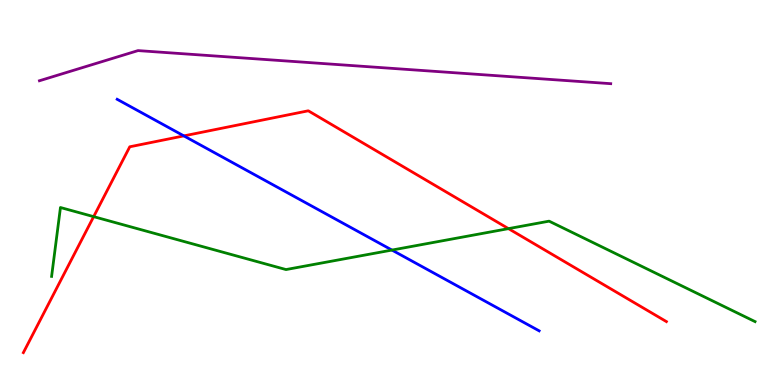[{'lines': ['blue', 'red'], 'intersections': [{'x': 2.37, 'y': 6.47}]}, {'lines': ['green', 'red'], 'intersections': [{'x': 1.21, 'y': 4.37}, {'x': 6.56, 'y': 4.06}]}, {'lines': ['purple', 'red'], 'intersections': []}, {'lines': ['blue', 'green'], 'intersections': [{'x': 5.06, 'y': 3.5}]}, {'lines': ['blue', 'purple'], 'intersections': []}, {'lines': ['green', 'purple'], 'intersections': []}]